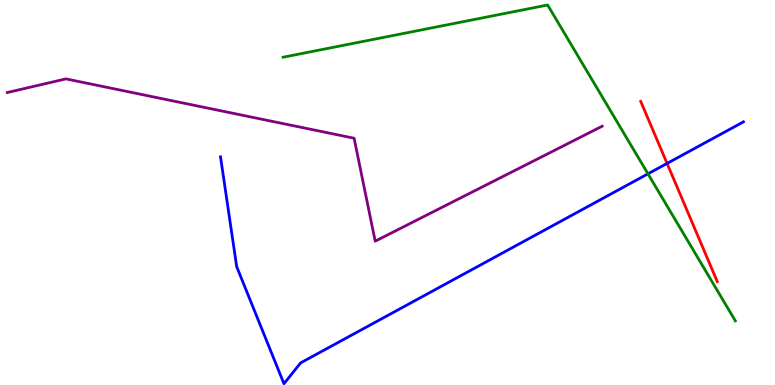[{'lines': ['blue', 'red'], 'intersections': [{'x': 8.61, 'y': 5.76}]}, {'lines': ['green', 'red'], 'intersections': []}, {'lines': ['purple', 'red'], 'intersections': []}, {'lines': ['blue', 'green'], 'intersections': [{'x': 8.36, 'y': 5.49}]}, {'lines': ['blue', 'purple'], 'intersections': []}, {'lines': ['green', 'purple'], 'intersections': []}]